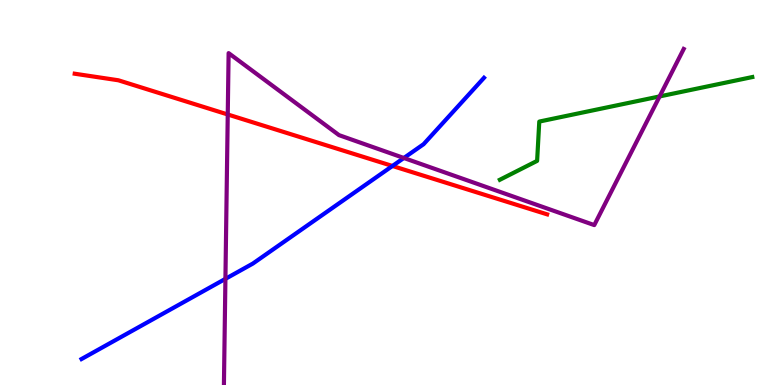[{'lines': ['blue', 'red'], 'intersections': [{'x': 5.06, 'y': 5.69}]}, {'lines': ['green', 'red'], 'intersections': []}, {'lines': ['purple', 'red'], 'intersections': [{'x': 2.94, 'y': 7.03}]}, {'lines': ['blue', 'green'], 'intersections': []}, {'lines': ['blue', 'purple'], 'intersections': [{'x': 2.91, 'y': 2.76}, {'x': 5.21, 'y': 5.9}]}, {'lines': ['green', 'purple'], 'intersections': [{'x': 8.51, 'y': 7.5}]}]